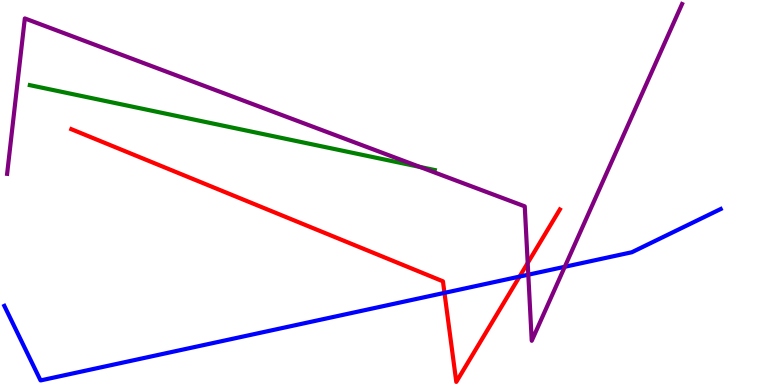[{'lines': ['blue', 'red'], 'intersections': [{'x': 5.74, 'y': 2.39}, {'x': 6.7, 'y': 2.82}]}, {'lines': ['green', 'red'], 'intersections': []}, {'lines': ['purple', 'red'], 'intersections': [{'x': 6.81, 'y': 3.17}]}, {'lines': ['blue', 'green'], 'intersections': []}, {'lines': ['blue', 'purple'], 'intersections': [{'x': 6.82, 'y': 2.87}, {'x': 7.29, 'y': 3.07}]}, {'lines': ['green', 'purple'], 'intersections': [{'x': 5.42, 'y': 5.66}]}]